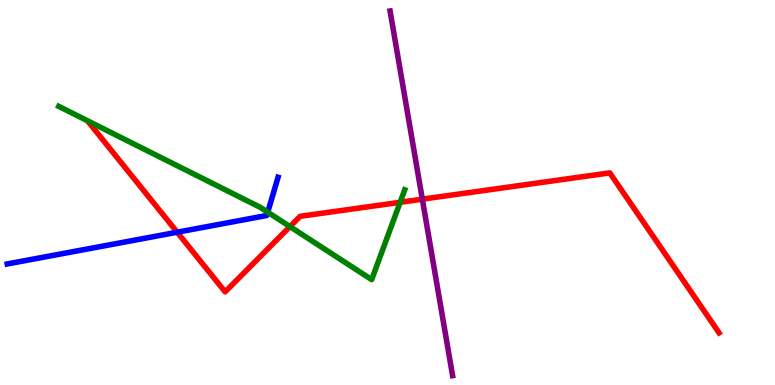[{'lines': ['blue', 'red'], 'intersections': [{'x': 2.29, 'y': 3.97}]}, {'lines': ['green', 'red'], 'intersections': [{'x': 3.74, 'y': 4.11}, {'x': 5.16, 'y': 4.75}]}, {'lines': ['purple', 'red'], 'intersections': [{'x': 5.45, 'y': 4.83}]}, {'lines': ['blue', 'green'], 'intersections': [{'x': 3.45, 'y': 4.49}]}, {'lines': ['blue', 'purple'], 'intersections': []}, {'lines': ['green', 'purple'], 'intersections': []}]